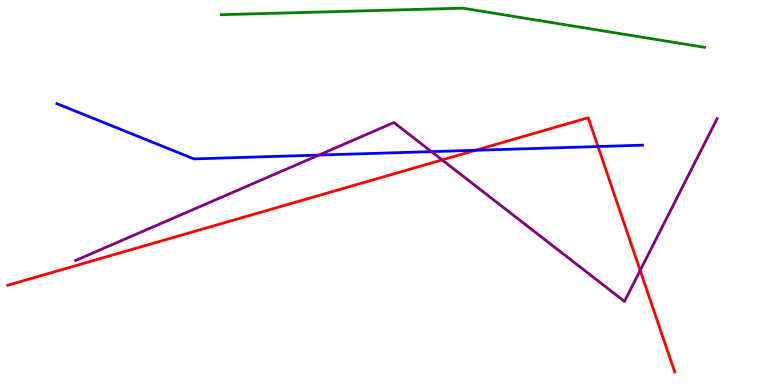[{'lines': ['blue', 'red'], 'intersections': [{'x': 6.14, 'y': 6.1}, {'x': 7.72, 'y': 6.19}]}, {'lines': ['green', 'red'], 'intersections': []}, {'lines': ['purple', 'red'], 'intersections': [{'x': 5.7, 'y': 5.85}, {'x': 8.26, 'y': 2.98}]}, {'lines': ['blue', 'green'], 'intersections': []}, {'lines': ['blue', 'purple'], 'intersections': [{'x': 4.11, 'y': 5.97}, {'x': 5.57, 'y': 6.06}]}, {'lines': ['green', 'purple'], 'intersections': []}]